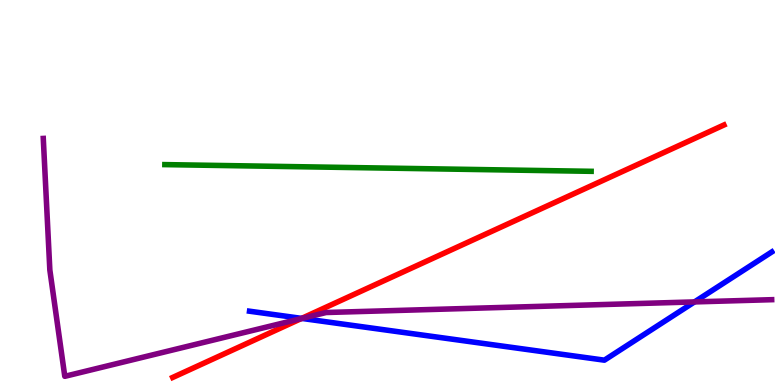[{'lines': ['blue', 'red'], 'intersections': [{'x': 3.89, 'y': 1.73}]}, {'lines': ['green', 'red'], 'intersections': []}, {'lines': ['purple', 'red'], 'intersections': [{'x': 3.89, 'y': 1.73}]}, {'lines': ['blue', 'green'], 'intersections': []}, {'lines': ['blue', 'purple'], 'intersections': [{'x': 3.9, 'y': 1.73}, {'x': 8.96, 'y': 2.16}]}, {'lines': ['green', 'purple'], 'intersections': []}]